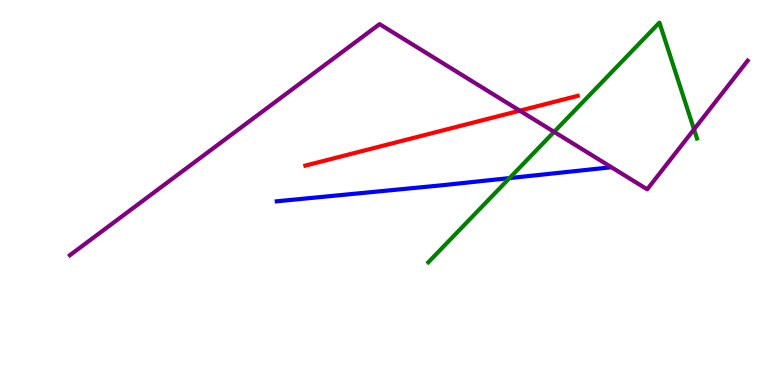[{'lines': ['blue', 'red'], 'intersections': []}, {'lines': ['green', 'red'], 'intersections': []}, {'lines': ['purple', 'red'], 'intersections': [{'x': 6.71, 'y': 7.13}]}, {'lines': ['blue', 'green'], 'intersections': [{'x': 6.57, 'y': 5.37}]}, {'lines': ['blue', 'purple'], 'intersections': []}, {'lines': ['green', 'purple'], 'intersections': [{'x': 7.15, 'y': 6.58}, {'x': 8.96, 'y': 6.64}]}]